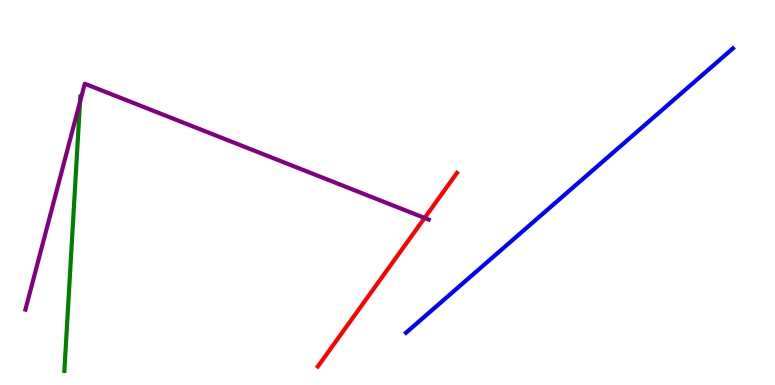[{'lines': ['blue', 'red'], 'intersections': []}, {'lines': ['green', 'red'], 'intersections': []}, {'lines': ['purple', 'red'], 'intersections': [{'x': 5.48, 'y': 4.34}]}, {'lines': ['blue', 'green'], 'intersections': []}, {'lines': ['blue', 'purple'], 'intersections': []}, {'lines': ['green', 'purple'], 'intersections': [{'x': 1.03, 'y': 7.36}]}]